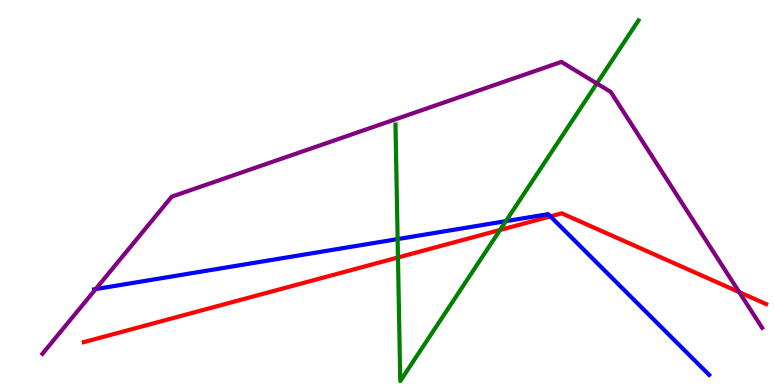[{'lines': ['blue', 'red'], 'intersections': [{'x': 7.1, 'y': 4.38}]}, {'lines': ['green', 'red'], 'intersections': [{'x': 5.14, 'y': 3.31}, {'x': 6.45, 'y': 4.03}]}, {'lines': ['purple', 'red'], 'intersections': [{'x': 9.54, 'y': 2.41}]}, {'lines': ['blue', 'green'], 'intersections': [{'x': 5.13, 'y': 3.79}, {'x': 6.53, 'y': 4.26}]}, {'lines': ['blue', 'purple'], 'intersections': [{'x': 1.23, 'y': 2.49}]}, {'lines': ['green', 'purple'], 'intersections': [{'x': 7.7, 'y': 7.83}]}]